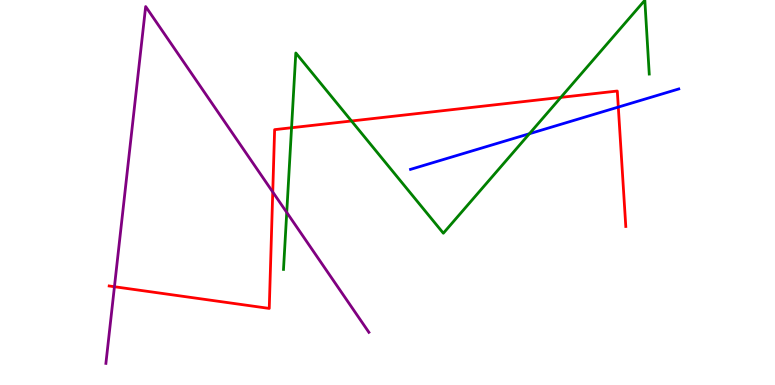[{'lines': ['blue', 'red'], 'intersections': [{'x': 7.98, 'y': 7.22}]}, {'lines': ['green', 'red'], 'intersections': [{'x': 3.76, 'y': 6.68}, {'x': 4.54, 'y': 6.86}, {'x': 7.24, 'y': 7.47}]}, {'lines': ['purple', 'red'], 'intersections': [{'x': 1.48, 'y': 2.55}, {'x': 3.52, 'y': 5.01}]}, {'lines': ['blue', 'green'], 'intersections': [{'x': 6.83, 'y': 6.53}]}, {'lines': ['blue', 'purple'], 'intersections': []}, {'lines': ['green', 'purple'], 'intersections': [{'x': 3.7, 'y': 4.48}]}]